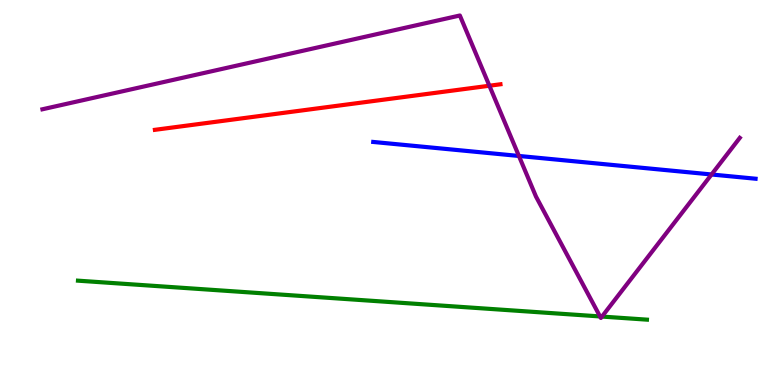[{'lines': ['blue', 'red'], 'intersections': []}, {'lines': ['green', 'red'], 'intersections': []}, {'lines': ['purple', 'red'], 'intersections': [{'x': 6.31, 'y': 7.77}]}, {'lines': ['blue', 'green'], 'intersections': []}, {'lines': ['blue', 'purple'], 'intersections': [{'x': 6.7, 'y': 5.95}, {'x': 9.18, 'y': 5.47}]}, {'lines': ['green', 'purple'], 'intersections': [{'x': 7.74, 'y': 1.78}, {'x': 7.77, 'y': 1.78}]}]